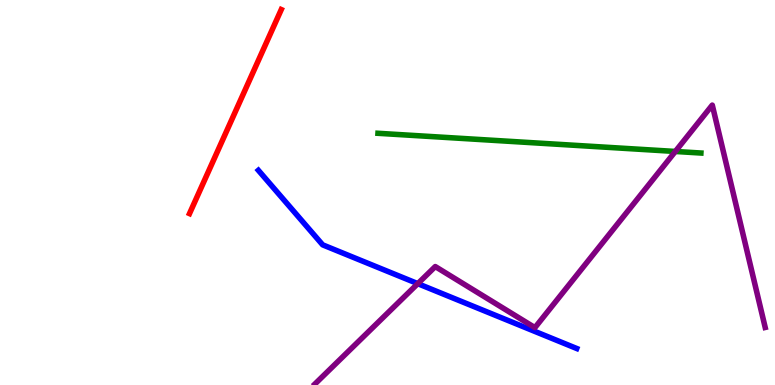[{'lines': ['blue', 'red'], 'intersections': []}, {'lines': ['green', 'red'], 'intersections': []}, {'lines': ['purple', 'red'], 'intersections': []}, {'lines': ['blue', 'green'], 'intersections': []}, {'lines': ['blue', 'purple'], 'intersections': [{'x': 5.39, 'y': 2.63}]}, {'lines': ['green', 'purple'], 'intersections': [{'x': 8.71, 'y': 6.07}]}]